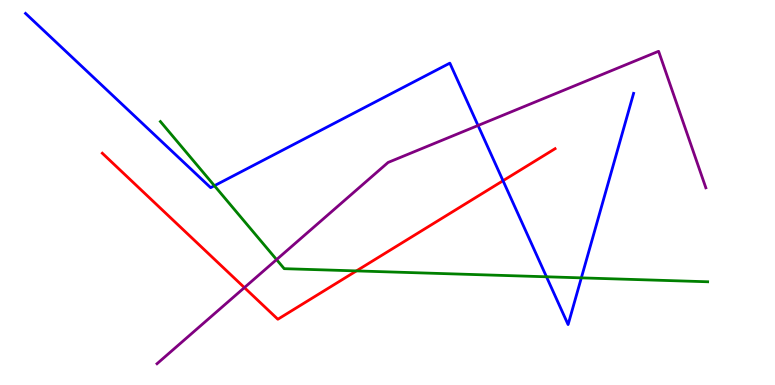[{'lines': ['blue', 'red'], 'intersections': [{'x': 6.49, 'y': 5.31}]}, {'lines': ['green', 'red'], 'intersections': [{'x': 4.6, 'y': 2.96}]}, {'lines': ['purple', 'red'], 'intersections': [{'x': 3.15, 'y': 2.53}]}, {'lines': ['blue', 'green'], 'intersections': [{'x': 2.77, 'y': 5.18}, {'x': 7.05, 'y': 2.81}, {'x': 7.5, 'y': 2.78}]}, {'lines': ['blue', 'purple'], 'intersections': [{'x': 6.17, 'y': 6.74}]}, {'lines': ['green', 'purple'], 'intersections': [{'x': 3.57, 'y': 3.26}]}]